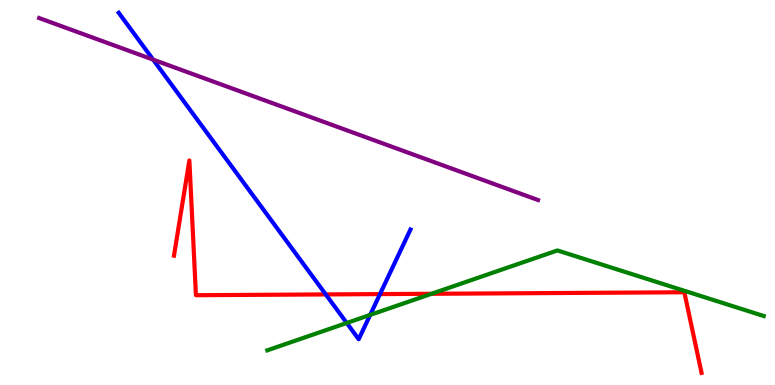[{'lines': ['blue', 'red'], 'intersections': [{'x': 4.2, 'y': 2.35}, {'x': 4.9, 'y': 2.36}]}, {'lines': ['green', 'red'], 'intersections': [{'x': 5.57, 'y': 2.37}]}, {'lines': ['purple', 'red'], 'intersections': []}, {'lines': ['blue', 'green'], 'intersections': [{'x': 4.47, 'y': 1.61}, {'x': 4.78, 'y': 1.82}]}, {'lines': ['blue', 'purple'], 'intersections': [{'x': 1.98, 'y': 8.45}]}, {'lines': ['green', 'purple'], 'intersections': []}]